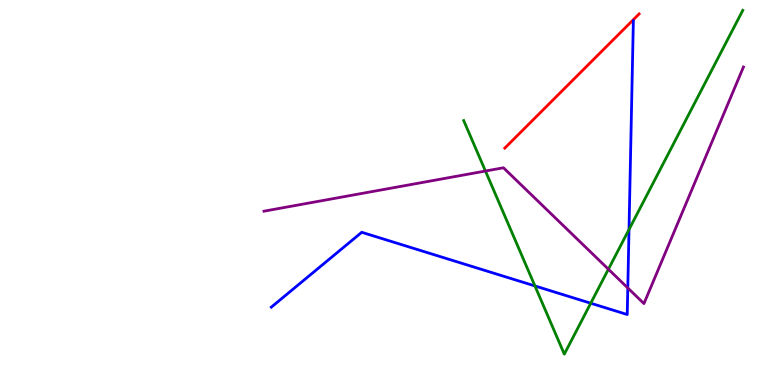[{'lines': ['blue', 'red'], 'intersections': []}, {'lines': ['green', 'red'], 'intersections': []}, {'lines': ['purple', 'red'], 'intersections': []}, {'lines': ['blue', 'green'], 'intersections': [{'x': 6.9, 'y': 2.57}, {'x': 7.62, 'y': 2.12}, {'x': 8.12, 'y': 4.04}]}, {'lines': ['blue', 'purple'], 'intersections': [{'x': 8.1, 'y': 2.52}]}, {'lines': ['green', 'purple'], 'intersections': [{'x': 6.26, 'y': 5.56}, {'x': 7.85, 'y': 3.01}]}]